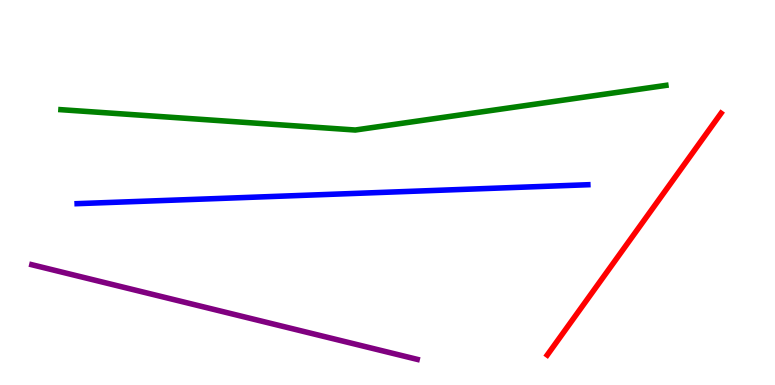[{'lines': ['blue', 'red'], 'intersections': []}, {'lines': ['green', 'red'], 'intersections': []}, {'lines': ['purple', 'red'], 'intersections': []}, {'lines': ['blue', 'green'], 'intersections': []}, {'lines': ['blue', 'purple'], 'intersections': []}, {'lines': ['green', 'purple'], 'intersections': []}]